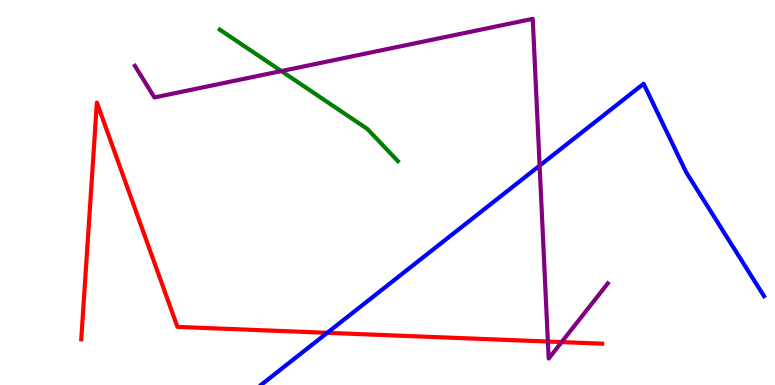[{'lines': ['blue', 'red'], 'intersections': [{'x': 4.22, 'y': 1.36}]}, {'lines': ['green', 'red'], 'intersections': []}, {'lines': ['purple', 'red'], 'intersections': [{'x': 7.07, 'y': 1.13}, {'x': 7.25, 'y': 1.11}]}, {'lines': ['blue', 'green'], 'intersections': []}, {'lines': ['blue', 'purple'], 'intersections': [{'x': 6.96, 'y': 5.7}]}, {'lines': ['green', 'purple'], 'intersections': [{'x': 3.63, 'y': 8.15}]}]